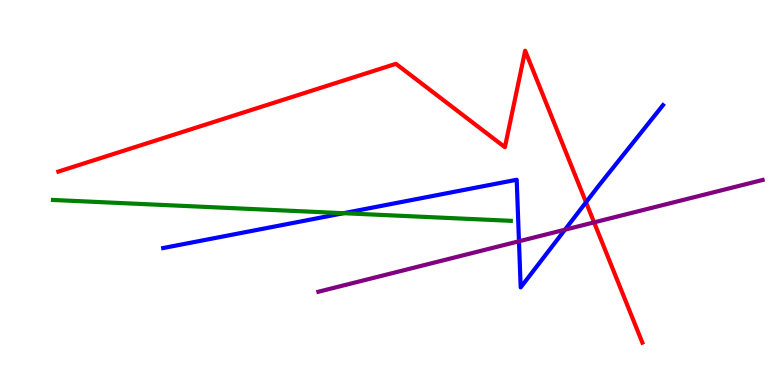[{'lines': ['blue', 'red'], 'intersections': [{'x': 7.56, 'y': 4.75}]}, {'lines': ['green', 'red'], 'intersections': []}, {'lines': ['purple', 'red'], 'intersections': [{'x': 7.67, 'y': 4.22}]}, {'lines': ['blue', 'green'], 'intersections': [{'x': 4.43, 'y': 4.46}]}, {'lines': ['blue', 'purple'], 'intersections': [{'x': 6.7, 'y': 3.73}, {'x': 7.29, 'y': 4.03}]}, {'lines': ['green', 'purple'], 'intersections': []}]